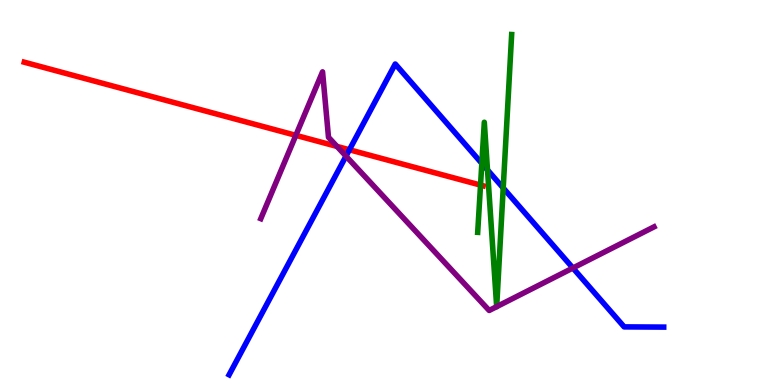[{'lines': ['blue', 'red'], 'intersections': [{'x': 4.51, 'y': 6.11}]}, {'lines': ['green', 'red'], 'intersections': [{'x': 6.2, 'y': 5.19}]}, {'lines': ['purple', 'red'], 'intersections': [{'x': 3.82, 'y': 6.48}, {'x': 4.35, 'y': 6.2}]}, {'lines': ['blue', 'green'], 'intersections': [{'x': 6.22, 'y': 5.76}, {'x': 6.29, 'y': 5.59}, {'x': 6.49, 'y': 5.12}]}, {'lines': ['blue', 'purple'], 'intersections': [{'x': 4.46, 'y': 5.94}, {'x': 7.39, 'y': 3.04}]}, {'lines': ['green', 'purple'], 'intersections': [{'x': 6.41, 'y': 2.03}, {'x': 6.41, 'y': 2.04}]}]